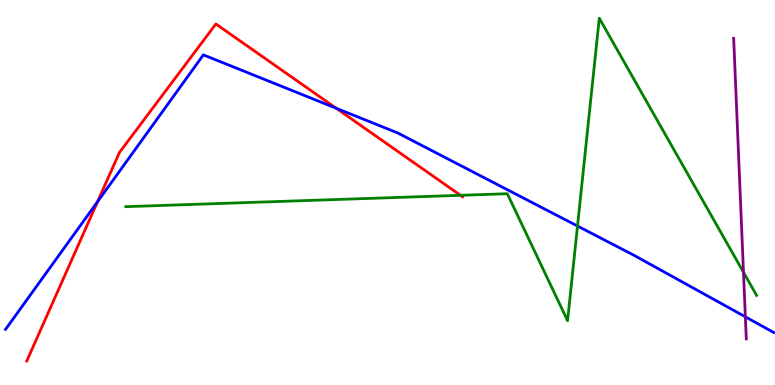[{'lines': ['blue', 'red'], 'intersections': [{'x': 1.26, 'y': 4.76}, {'x': 4.34, 'y': 7.19}]}, {'lines': ['green', 'red'], 'intersections': [{'x': 5.94, 'y': 4.93}]}, {'lines': ['purple', 'red'], 'intersections': []}, {'lines': ['blue', 'green'], 'intersections': [{'x': 7.45, 'y': 4.13}]}, {'lines': ['blue', 'purple'], 'intersections': [{'x': 9.62, 'y': 1.77}]}, {'lines': ['green', 'purple'], 'intersections': [{'x': 9.59, 'y': 2.93}]}]